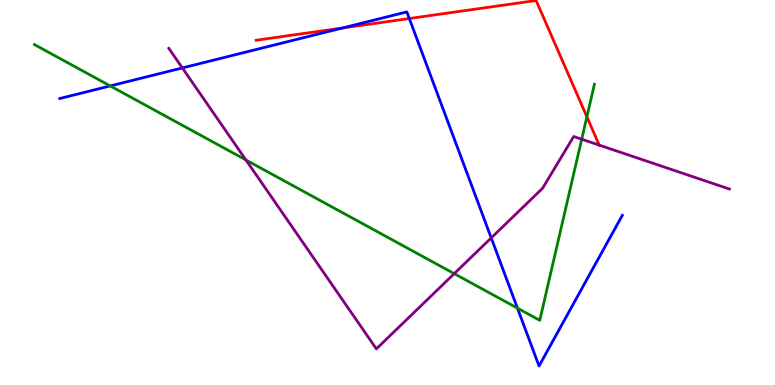[{'lines': ['blue', 'red'], 'intersections': [{'x': 4.42, 'y': 9.27}, {'x': 5.28, 'y': 9.52}]}, {'lines': ['green', 'red'], 'intersections': [{'x': 7.57, 'y': 6.97}]}, {'lines': ['purple', 'red'], 'intersections': [{'x': 7.73, 'y': 6.23}]}, {'lines': ['blue', 'green'], 'intersections': [{'x': 1.42, 'y': 7.77}, {'x': 6.68, 'y': 2.0}]}, {'lines': ['blue', 'purple'], 'intersections': [{'x': 2.35, 'y': 8.24}, {'x': 6.34, 'y': 3.82}]}, {'lines': ['green', 'purple'], 'intersections': [{'x': 3.17, 'y': 5.84}, {'x': 5.86, 'y': 2.89}, {'x': 7.51, 'y': 6.38}]}]